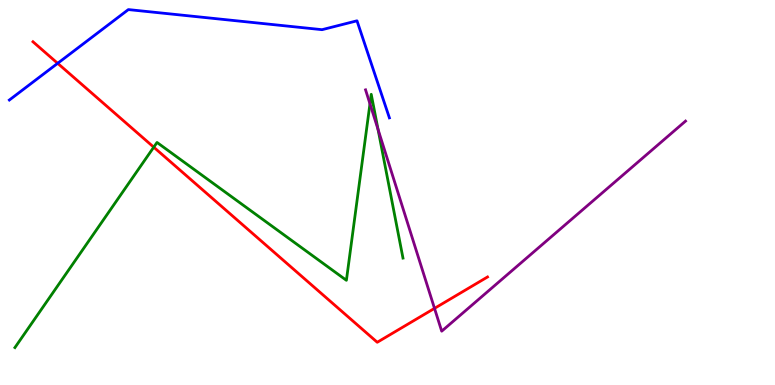[{'lines': ['blue', 'red'], 'intersections': [{'x': 0.744, 'y': 8.36}]}, {'lines': ['green', 'red'], 'intersections': [{'x': 1.98, 'y': 6.18}]}, {'lines': ['purple', 'red'], 'intersections': [{'x': 5.61, 'y': 1.99}]}, {'lines': ['blue', 'green'], 'intersections': []}, {'lines': ['blue', 'purple'], 'intersections': []}, {'lines': ['green', 'purple'], 'intersections': [{'x': 4.77, 'y': 7.3}, {'x': 4.88, 'y': 6.64}]}]